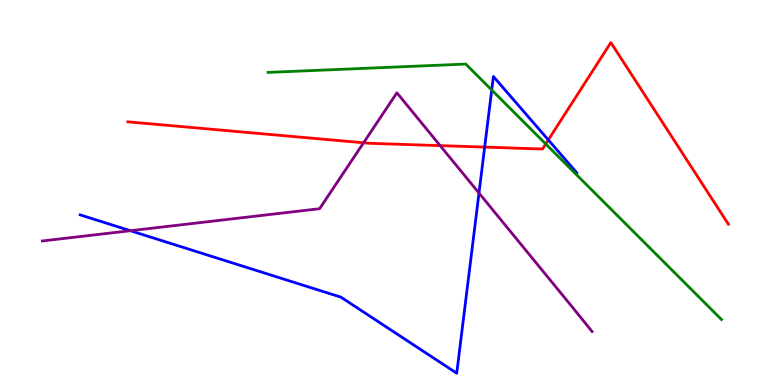[{'lines': ['blue', 'red'], 'intersections': [{'x': 6.25, 'y': 6.18}, {'x': 7.07, 'y': 6.37}]}, {'lines': ['green', 'red'], 'intersections': [{'x': 7.04, 'y': 6.26}]}, {'lines': ['purple', 'red'], 'intersections': [{'x': 4.69, 'y': 6.29}, {'x': 5.68, 'y': 6.22}]}, {'lines': ['blue', 'green'], 'intersections': [{'x': 6.34, 'y': 7.66}]}, {'lines': ['blue', 'purple'], 'intersections': [{'x': 1.68, 'y': 4.01}, {'x': 6.18, 'y': 4.99}]}, {'lines': ['green', 'purple'], 'intersections': []}]